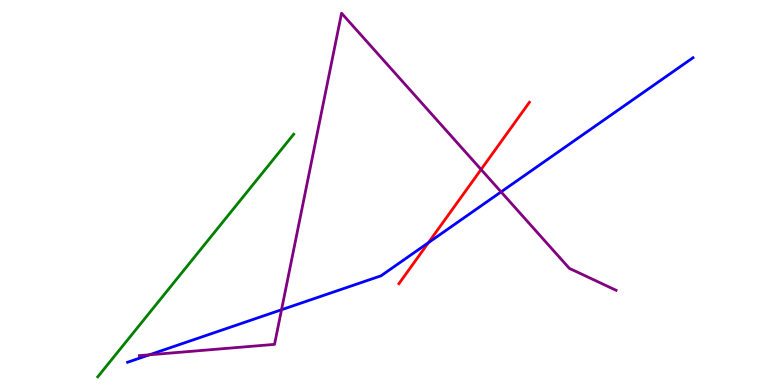[{'lines': ['blue', 'red'], 'intersections': [{'x': 5.53, 'y': 3.7}]}, {'lines': ['green', 'red'], 'intersections': []}, {'lines': ['purple', 'red'], 'intersections': [{'x': 6.21, 'y': 5.6}]}, {'lines': ['blue', 'green'], 'intersections': []}, {'lines': ['blue', 'purple'], 'intersections': [{'x': 1.93, 'y': 0.784}, {'x': 3.63, 'y': 1.95}, {'x': 6.47, 'y': 5.02}]}, {'lines': ['green', 'purple'], 'intersections': []}]